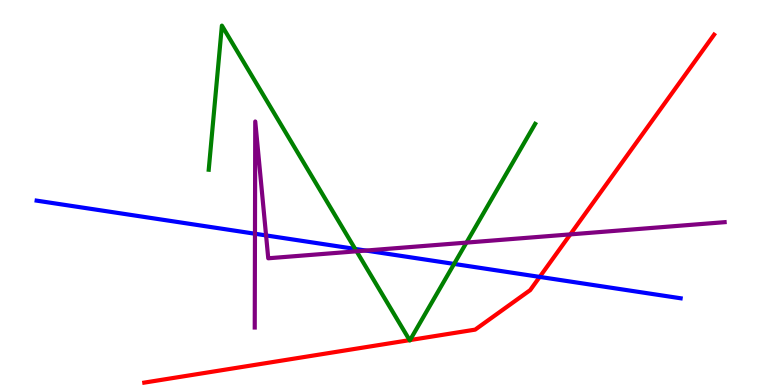[{'lines': ['blue', 'red'], 'intersections': [{'x': 6.96, 'y': 2.81}]}, {'lines': ['green', 'red'], 'intersections': [{'x': 5.29, 'y': 1.17}, {'x': 5.29, 'y': 1.17}]}, {'lines': ['purple', 'red'], 'intersections': [{'x': 7.36, 'y': 3.91}]}, {'lines': ['blue', 'green'], 'intersections': [{'x': 4.58, 'y': 3.53}, {'x': 5.86, 'y': 3.14}]}, {'lines': ['blue', 'purple'], 'intersections': [{'x': 3.29, 'y': 3.93}, {'x': 3.43, 'y': 3.89}, {'x': 4.72, 'y': 3.49}]}, {'lines': ['green', 'purple'], 'intersections': [{'x': 4.6, 'y': 3.47}, {'x': 6.02, 'y': 3.7}]}]